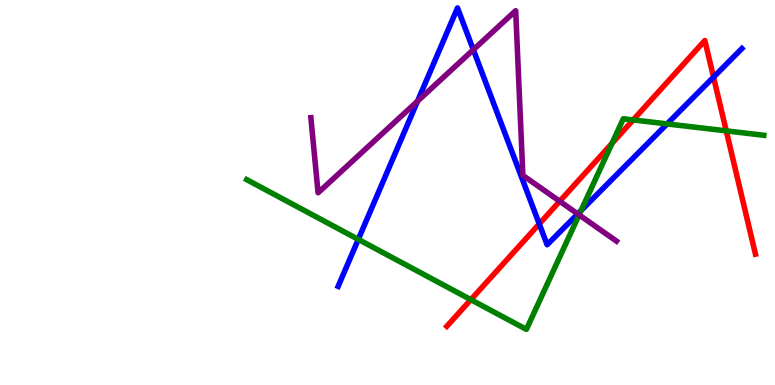[{'lines': ['blue', 'red'], 'intersections': [{'x': 6.96, 'y': 4.18}, {'x': 9.21, 'y': 8.0}]}, {'lines': ['green', 'red'], 'intersections': [{'x': 6.08, 'y': 2.22}, {'x': 7.9, 'y': 6.28}, {'x': 8.17, 'y': 6.89}, {'x': 9.37, 'y': 6.6}]}, {'lines': ['purple', 'red'], 'intersections': [{'x': 7.22, 'y': 4.77}]}, {'lines': ['blue', 'green'], 'intersections': [{'x': 4.62, 'y': 3.78}, {'x': 7.5, 'y': 4.53}, {'x': 8.61, 'y': 6.78}]}, {'lines': ['blue', 'purple'], 'intersections': [{'x': 5.39, 'y': 7.37}, {'x': 6.11, 'y': 8.71}, {'x': 7.45, 'y': 4.44}]}, {'lines': ['green', 'purple'], 'intersections': [{'x': 7.47, 'y': 4.42}]}]